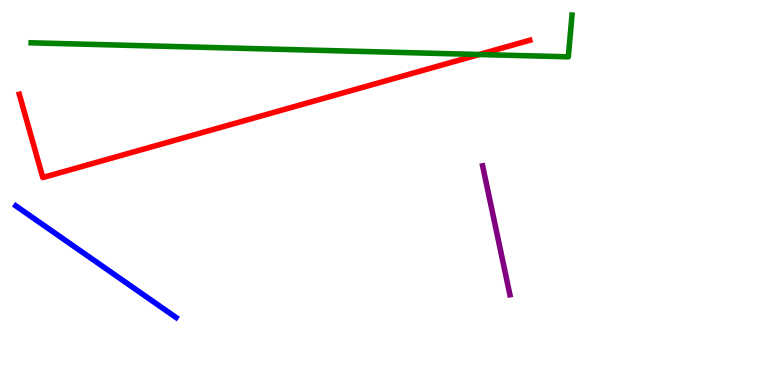[{'lines': ['blue', 'red'], 'intersections': []}, {'lines': ['green', 'red'], 'intersections': [{'x': 6.18, 'y': 8.58}]}, {'lines': ['purple', 'red'], 'intersections': []}, {'lines': ['blue', 'green'], 'intersections': []}, {'lines': ['blue', 'purple'], 'intersections': []}, {'lines': ['green', 'purple'], 'intersections': []}]